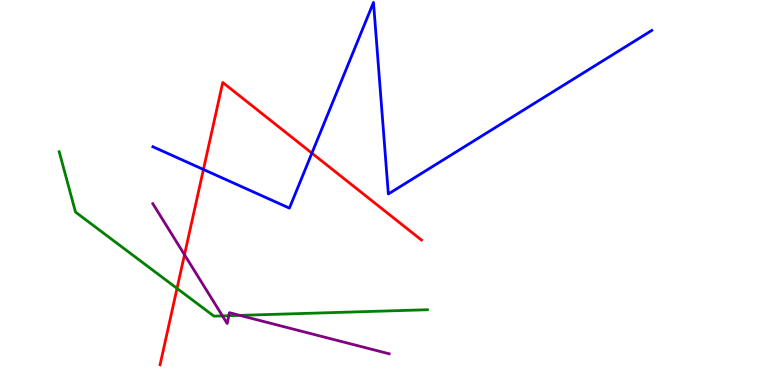[{'lines': ['blue', 'red'], 'intersections': [{'x': 2.62, 'y': 5.6}, {'x': 4.02, 'y': 6.02}]}, {'lines': ['green', 'red'], 'intersections': [{'x': 2.28, 'y': 2.51}]}, {'lines': ['purple', 'red'], 'intersections': [{'x': 2.38, 'y': 3.38}]}, {'lines': ['blue', 'green'], 'intersections': []}, {'lines': ['blue', 'purple'], 'intersections': []}, {'lines': ['green', 'purple'], 'intersections': [{'x': 2.87, 'y': 1.79}, {'x': 2.95, 'y': 1.8}, {'x': 3.09, 'y': 1.81}]}]